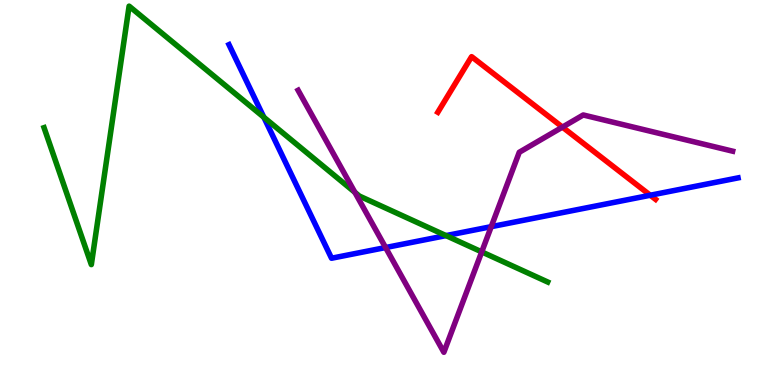[{'lines': ['blue', 'red'], 'intersections': [{'x': 8.39, 'y': 4.93}]}, {'lines': ['green', 'red'], 'intersections': []}, {'lines': ['purple', 'red'], 'intersections': [{'x': 7.26, 'y': 6.7}]}, {'lines': ['blue', 'green'], 'intersections': [{'x': 3.4, 'y': 6.95}, {'x': 5.76, 'y': 3.88}]}, {'lines': ['blue', 'purple'], 'intersections': [{'x': 4.98, 'y': 3.57}, {'x': 6.34, 'y': 4.11}]}, {'lines': ['green', 'purple'], 'intersections': [{'x': 4.58, 'y': 5.0}, {'x': 6.22, 'y': 3.46}]}]